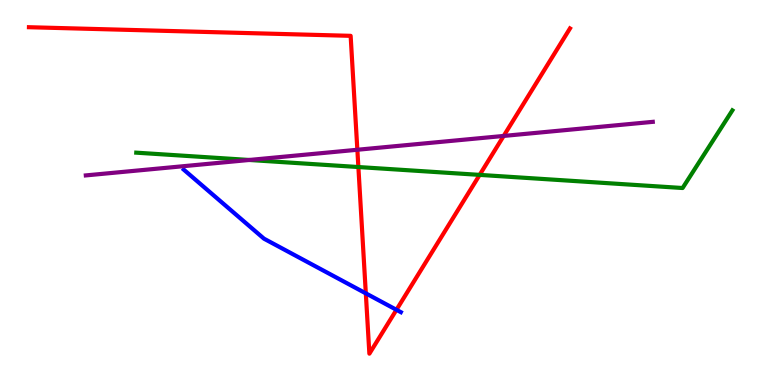[{'lines': ['blue', 'red'], 'intersections': [{'x': 4.72, 'y': 2.38}, {'x': 5.12, 'y': 1.95}]}, {'lines': ['green', 'red'], 'intersections': [{'x': 4.62, 'y': 5.66}, {'x': 6.19, 'y': 5.46}]}, {'lines': ['purple', 'red'], 'intersections': [{'x': 4.61, 'y': 6.11}, {'x': 6.5, 'y': 6.47}]}, {'lines': ['blue', 'green'], 'intersections': []}, {'lines': ['blue', 'purple'], 'intersections': []}, {'lines': ['green', 'purple'], 'intersections': [{'x': 3.22, 'y': 5.84}]}]